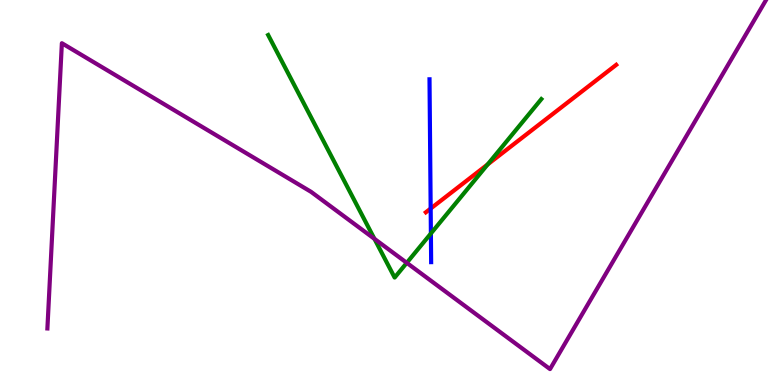[{'lines': ['blue', 'red'], 'intersections': [{'x': 5.56, 'y': 4.58}]}, {'lines': ['green', 'red'], 'intersections': [{'x': 6.29, 'y': 5.73}]}, {'lines': ['purple', 'red'], 'intersections': []}, {'lines': ['blue', 'green'], 'intersections': [{'x': 5.56, 'y': 3.94}]}, {'lines': ['blue', 'purple'], 'intersections': []}, {'lines': ['green', 'purple'], 'intersections': [{'x': 4.83, 'y': 3.8}, {'x': 5.25, 'y': 3.17}]}]